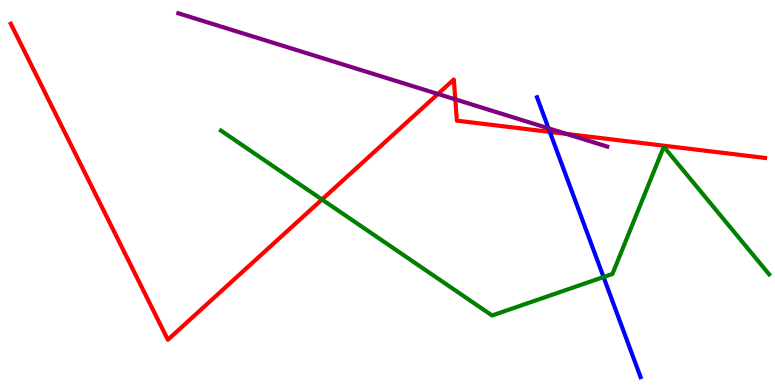[{'lines': ['blue', 'red'], 'intersections': [{'x': 7.09, 'y': 6.57}]}, {'lines': ['green', 'red'], 'intersections': [{'x': 4.15, 'y': 4.82}]}, {'lines': ['purple', 'red'], 'intersections': [{'x': 5.65, 'y': 7.56}, {'x': 5.87, 'y': 7.42}, {'x': 7.31, 'y': 6.52}]}, {'lines': ['blue', 'green'], 'intersections': [{'x': 7.79, 'y': 2.8}]}, {'lines': ['blue', 'purple'], 'intersections': [{'x': 7.08, 'y': 6.67}]}, {'lines': ['green', 'purple'], 'intersections': []}]